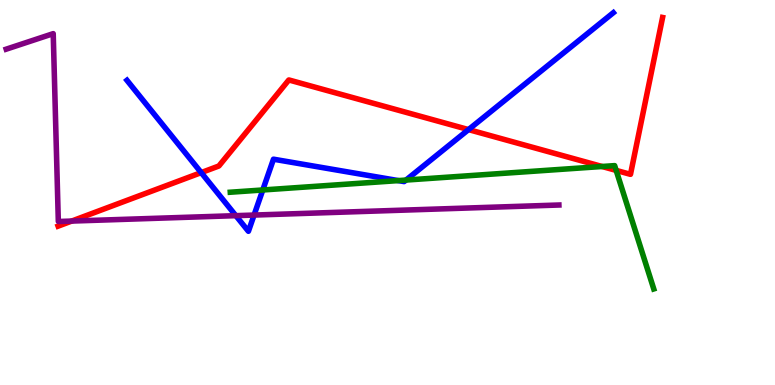[{'lines': ['blue', 'red'], 'intersections': [{'x': 2.6, 'y': 5.52}, {'x': 6.05, 'y': 6.63}]}, {'lines': ['green', 'red'], 'intersections': [{'x': 7.77, 'y': 5.68}, {'x': 7.95, 'y': 5.57}]}, {'lines': ['purple', 'red'], 'intersections': [{'x': 0.925, 'y': 4.26}]}, {'lines': ['blue', 'green'], 'intersections': [{'x': 3.39, 'y': 5.07}, {'x': 5.14, 'y': 5.31}, {'x': 5.24, 'y': 5.32}]}, {'lines': ['blue', 'purple'], 'intersections': [{'x': 3.04, 'y': 4.4}, {'x': 3.28, 'y': 4.41}]}, {'lines': ['green', 'purple'], 'intersections': []}]